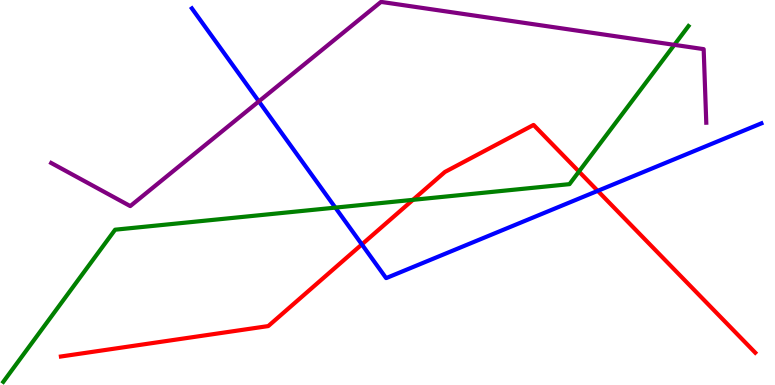[{'lines': ['blue', 'red'], 'intersections': [{'x': 4.67, 'y': 3.65}, {'x': 7.71, 'y': 5.04}]}, {'lines': ['green', 'red'], 'intersections': [{'x': 5.33, 'y': 4.81}, {'x': 7.47, 'y': 5.54}]}, {'lines': ['purple', 'red'], 'intersections': []}, {'lines': ['blue', 'green'], 'intersections': [{'x': 4.33, 'y': 4.61}]}, {'lines': ['blue', 'purple'], 'intersections': [{'x': 3.34, 'y': 7.37}]}, {'lines': ['green', 'purple'], 'intersections': [{'x': 8.7, 'y': 8.84}]}]